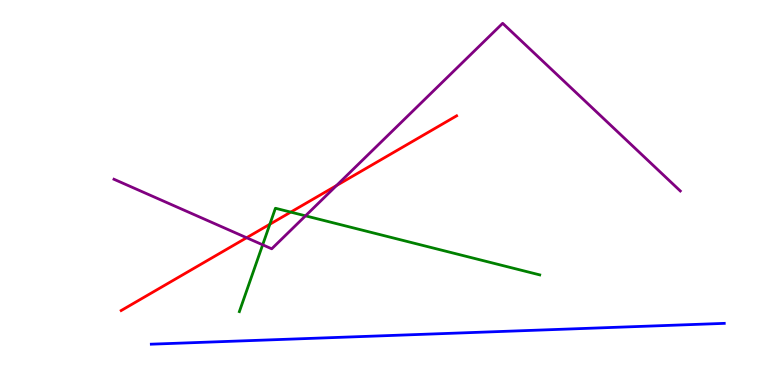[{'lines': ['blue', 'red'], 'intersections': []}, {'lines': ['green', 'red'], 'intersections': [{'x': 3.48, 'y': 4.18}, {'x': 3.75, 'y': 4.49}]}, {'lines': ['purple', 'red'], 'intersections': [{'x': 3.18, 'y': 3.83}, {'x': 4.34, 'y': 5.18}]}, {'lines': ['blue', 'green'], 'intersections': []}, {'lines': ['blue', 'purple'], 'intersections': []}, {'lines': ['green', 'purple'], 'intersections': [{'x': 3.39, 'y': 3.64}, {'x': 3.94, 'y': 4.39}]}]